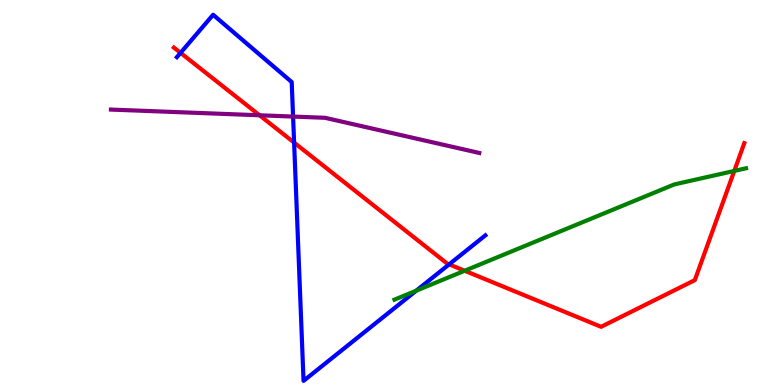[{'lines': ['blue', 'red'], 'intersections': [{'x': 2.33, 'y': 8.63}, {'x': 3.79, 'y': 6.3}, {'x': 5.8, 'y': 3.13}]}, {'lines': ['green', 'red'], 'intersections': [{'x': 6.0, 'y': 2.97}, {'x': 9.47, 'y': 5.56}]}, {'lines': ['purple', 'red'], 'intersections': [{'x': 3.35, 'y': 7.01}]}, {'lines': ['blue', 'green'], 'intersections': [{'x': 5.37, 'y': 2.45}]}, {'lines': ['blue', 'purple'], 'intersections': [{'x': 3.78, 'y': 6.97}]}, {'lines': ['green', 'purple'], 'intersections': []}]